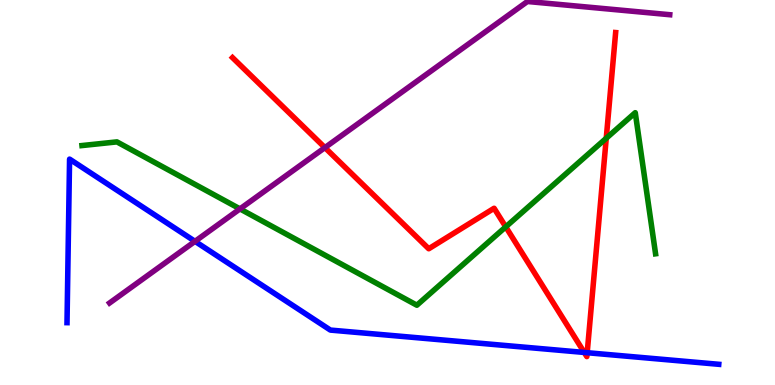[{'lines': ['blue', 'red'], 'intersections': [{'x': 7.54, 'y': 0.846}, {'x': 7.58, 'y': 0.839}]}, {'lines': ['green', 'red'], 'intersections': [{'x': 6.53, 'y': 4.11}, {'x': 7.82, 'y': 6.41}]}, {'lines': ['purple', 'red'], 'intersections': [{'x': 4.19, 'y': 6.17}]}, {'lines': ['blue', 'green'], 'intersections': []}, {'lines': ['blue', 'purple'], 'intersections': [{'x': 2.52, 'y': 3.73}]}, {'lines': ['green', 'purple'], 'intersections': [{'x': 3.1, 'y': 4.57}]}]